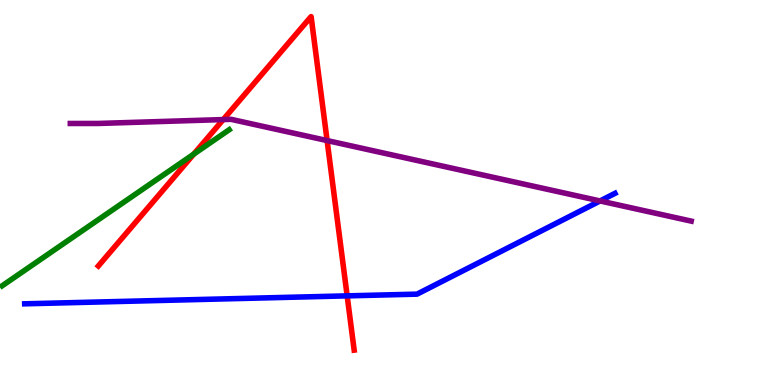[{'lines': ['blue', 'red'], 'intersections': [{'x': 4.48, 'y': 2.32}]}, {'lines': ['green', 'red'], 'intersections': [{'x': 2.5, 'y': 6.0}]}, {'lines': ['purple', 'red'], 'intersections': [{'x': 2.88, 'y': 6.89}, {'x': 4.22, 'y': 6.35}]}, {'lines': ['blue', 'green'], 'intersections': []}, {'lines': ['blue', 'purple'], 'intersections': [{'x': 7.74, 'y': 4.78}]}, {'lines': ['green', 'purple'], 'intersections': []}]